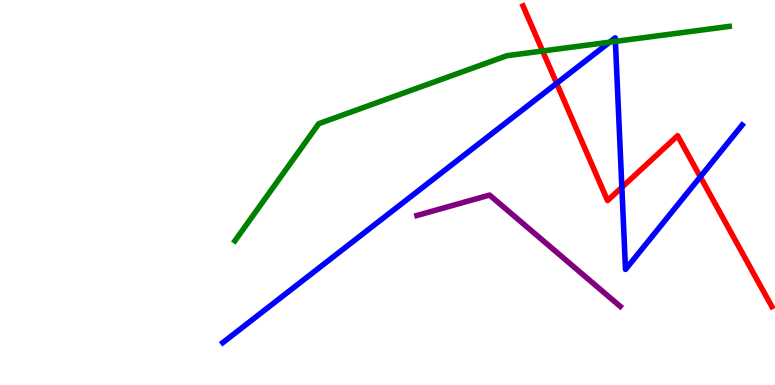[{'lines': ['blue', 'red'], 'intersections': [{'x': 7.18, 'y': 7.84}, {'x': 8.02, 'y': 5.13}, {'x': 9.04, 'y': 5.41}]}, {'lines': ['green', 'red'], 'intersections': [{'x': 7.0, 'y': 8.68}]}, {'lines': ['purple', 'red'], 'intersections': []}, {'lines': ['blue', 'green'], 'intersections': [{'x': 7.87, 'y': 8.9}, {'x': 7.94, 'y': 8.92}]}, {'lines': ['blue', 'purple'], 'intersections': []}, {'lines': ['green', 'purple'], 'intersections': []}]